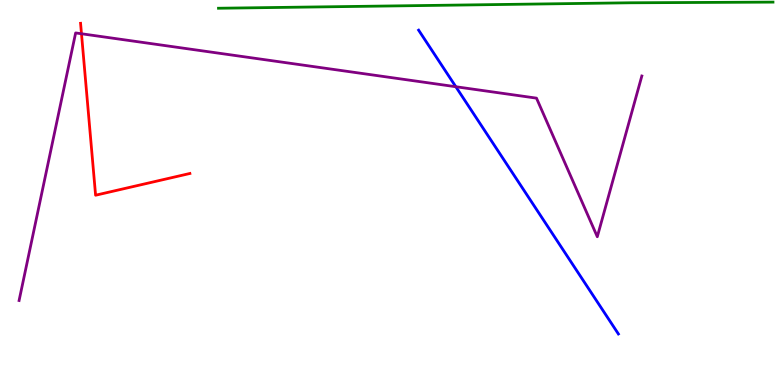[{'lines': ['blue', 'red'], 'intersections': []}, {'lines': ['green', 'red'], 'intersections': []}, {'lines': ['purple', 'red'], 'intersections': [{'x': 1.05, 'y': 9.12}]}, {'lines': ['blue', 'green'], 'intersections': []}, {'lines': ['blue', 'purple'], 'intersections': [{'x': 5.88, 'y': 7.75}]}, {'lines': ['green', 'purple'], 'intersections': []}]